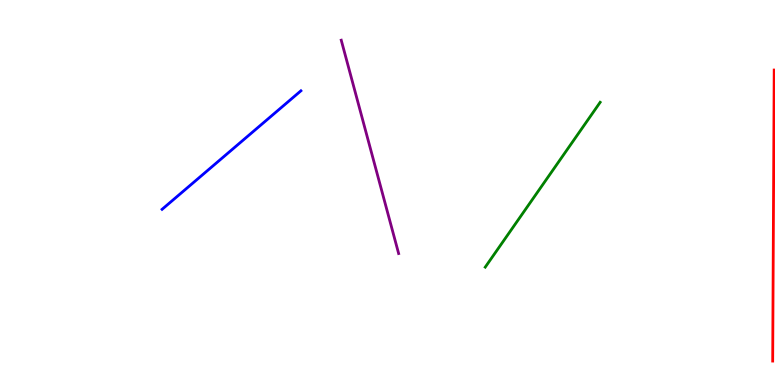[{'lines': ['blue', 'red'], 'intersections': []}, {'lines': ['green', 'red'], 'intersections': []}, {'lines': ['purple', 'red'], 'intersections': []}, {'lines': ['blue', 'green'], 'intersections': []}, {'lines': ['blue', 'purple'], 'intersections': []}, {'lines': ['green', 'purple'], 'intersections': []}]